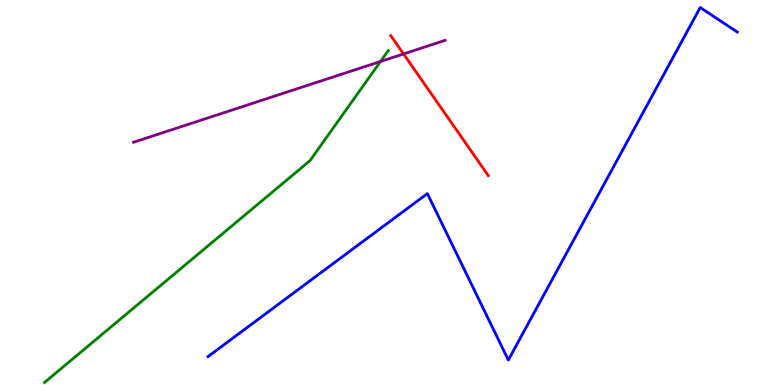[{'lines': ['blue', 'red'], 'intersections': []}, {'lines': ['green', 'red'], 'intersections': []}, {'lines': ['purple', 'red'], 'intersections': [{'x': 5.21, 'y': 8.6}]}, {'lines': ['blue', 'green'], 'intersections': []}, {'lines': ['blue', 'purple'], 'intersections': []}, {'lines': ['green', 'purple'], 'intersections': [{'x': 4.91, 'y': 8.4}]}]